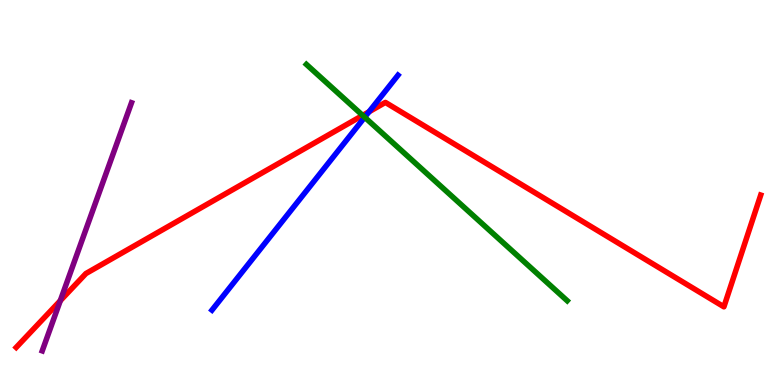[{'lines': ['blue', 'red'], 'intersections': [{'x': 4.76, 'y': 7.1}]}, {'lines': ['green', 'red'], 'intersections': [{'x': 4.68, 'y': 7.0}]}, {'lines': ['purple', 'red'], 'intersections': [{'x': 0.778, 'y': 2.19}]}, {'lines': ['blue', 'green'], 'intersections': [{'x': 4.71, 'y': 6.95}]}, {'lines': ['blue', 'purple'], 'intersections': []}, {'lines': ['green', 'purple'], 'intersections': []}]